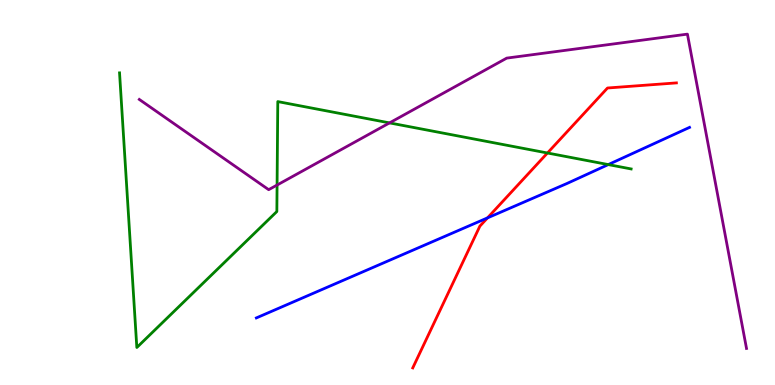[{'lines': ['blue', 'red'], 'intersections': [{'x': 6.29, 'y': 4.34}]}, {'lines': ['green', 'red'], 'intersections': [{'x': 7.06, 'y': 6.03}]}, {'lines': ['purple', 'red'], 'intersections': []}, {'lines': ['blue', 'green'], 'intersections': [{'x': 7.85, 'y': 5.73}]}, {'lines': ['blue', 'purple'], 'intersections': []}, {'lines': ['green', 'purple'], 'intersections': [{'x': 3.58, 'y': 5.19}, {'x': 5.03, 'y': 6.81}]}]